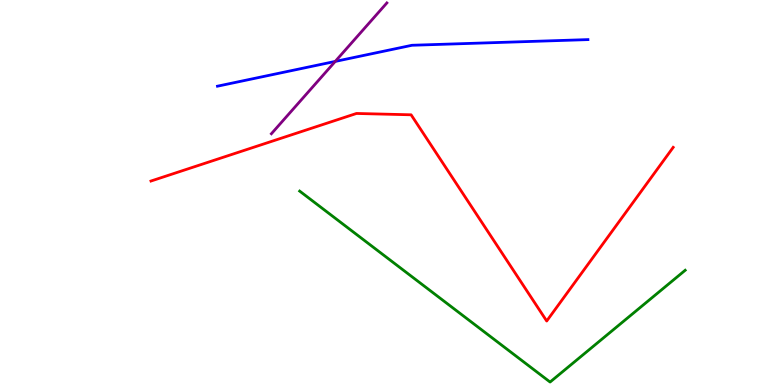[{'lines': ['blue', 'red'], 'intersections': []}, {'lines': ['green', 'red'], 'intersections': []}, {'lines': ['purple', 'red'], 'intersections': []}, {'lines': ['blue', 'green'], 'intersections': []}, {'lines': ['blue', 'purple'], 'intersections': [{'x': 4.33, 'y': 8.4}]}, {'lines': ['green', 'purple'], 'intersections': []}]